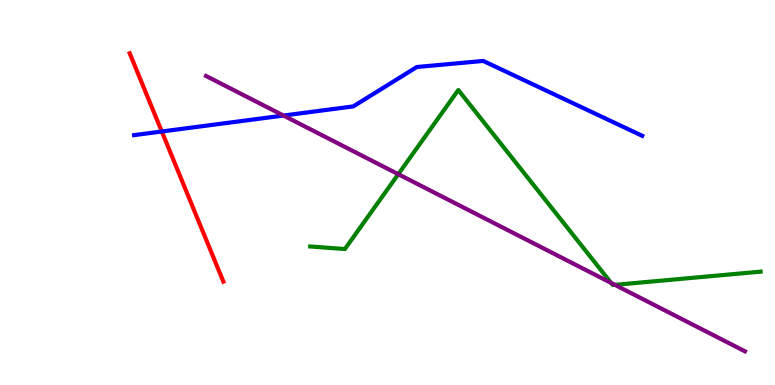[{'lines': ['blue', 'red'], 'intersections': [{'x': 2.09, 'y': 6.58}]}, {'lines': ['green', 'red'], 'intersections': []}, {'lines': ['purple', 'red'], 'intersections': []}, {'lines': ['blue', 'green'], 'intersections': []}, {'lines': ['blue', 'purple'], 'intersections': [{'x': 3.66, 'y': 7.0}]}, {'lines': ['green', 'purple'], 'intersections': [{'x': 5.14, 'y': 5.48}, {'x': 7.89, 'y': 2.65}, {'x': 7.93, 'y': 2.6}]}]